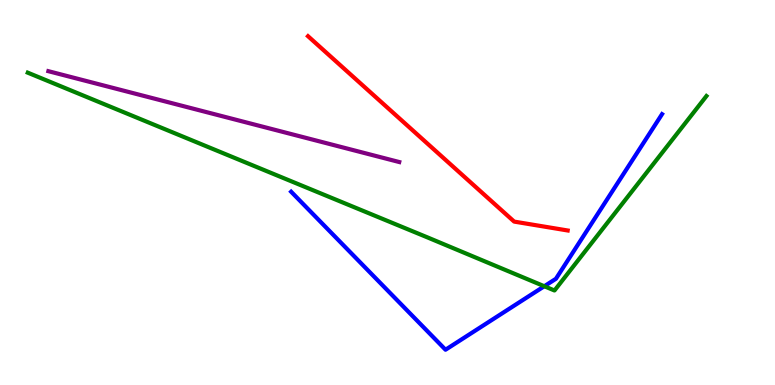[{'lines': ['blue', 'red'], 'intersections': []}, {'lines': ['green', 'red'], 'intersections': []}, {'lines': ['purple', 'red'], 'intersections': []}, {'lines': ['blue', 'green'], 'intersections': [{'x': 7.02, 'y': 2.57}]}, {'lines': ['blue', 'purple'], 'intersections': []}, {'lines': ['green', 'purple'], 'intersections': []}]